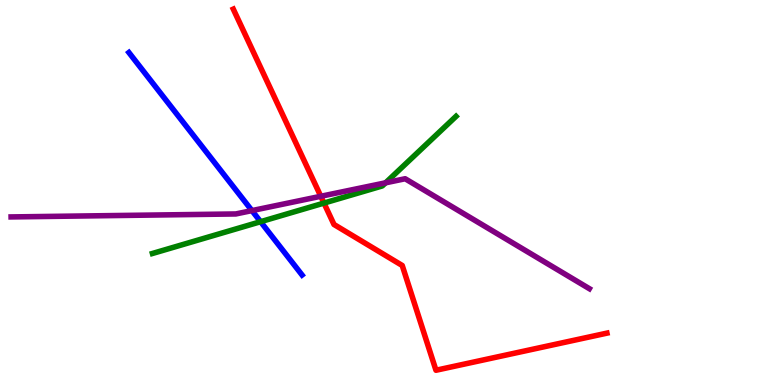[{'lines': ['blue', 'red'], 'intersections': []}, {'lines': ['green', 'red'], 'intersections': [{'x': 4.18, 'y': 4.73}]}, {'lines': ['purple', 'red'], 'intersections': [{'x': 4.14, 'y': 4.9}]}, {'lines': ['blue', 'green'], 'intersections': [{'x': 3.36, 'y': 4.24}]}, {'lines': ['blue', 'purple'], 'intersections': [{'x': 3.25, 'y': 4.53}]}, {'lines': ['green', 'purple'], 'intersections': [{'x': 4.98, 'y': 5.25}]}]